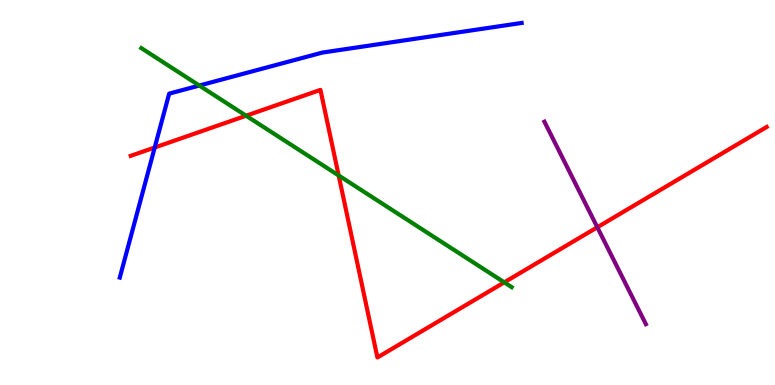[{'lines': ['blue', 'red'], 'intersections': [{'x': 2.0, 'y': 6.17}]}, {'lines': ['green', 'red'], 'intersections': [{'x': 3.18, 'y': 6.99}, {'x': 4.37, 'y': 5.44}, {'x': 6.51, 'y': 2.67}]}, {'lines': ['purple', 'red'], 'intersections': [{'x': 7.71, 'y': 4.1}]}, {'lines': ['blue', 'green'], 'intersections': [{'x': 2.57, 'y': 7.78}]}, {'lines': ['blue', 'purple'], 'intersections': []}, {'lines': ['green', 'purple'], 'intersections': []}]